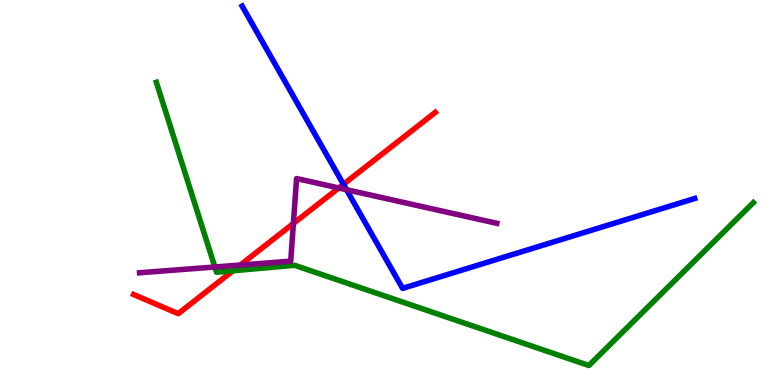[{'lines': ['blue', 'red'], 'intersections': [{'x': 4.43, 'y': 5.21}]}, {'lines': ['green', 'red'], 'intersections': [{'x': 3.01, 'y': 2.97}]}, {'lines': ['purple', 'red'], 'intersections': [{'x': 3.1, 'y': 3.12}, {'x': 3.79, 'y': 4.2}, {'x': 4.37, 'y': 5.12}]}, {'lines': ['blue', 'green'], 'intersections': []}, {'lines': ['blue', 'purple'], 'intersections': [{'x': 4.47, 'y': 5.07}]}, {'lines': ['green', 'purple'], 'intersections': [{'x': 2.77, 'y': 3.07}]}]